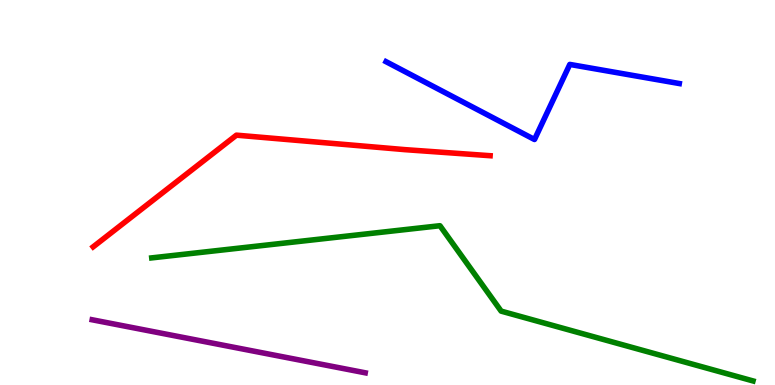[{'lines': ['blue', 'red'], 'intersections': []}, {'lines': ['green', 'red'], 'intersections': []}, {'lines': ['purple', 'red'], 'intersections': []}, {'lines': ['blue', 'green'], 'intersections': []}, {'lines': ['blue', 'purple'], 'intersections': []}, {'lines': ['green', 'purple'], 'intersections': []}]